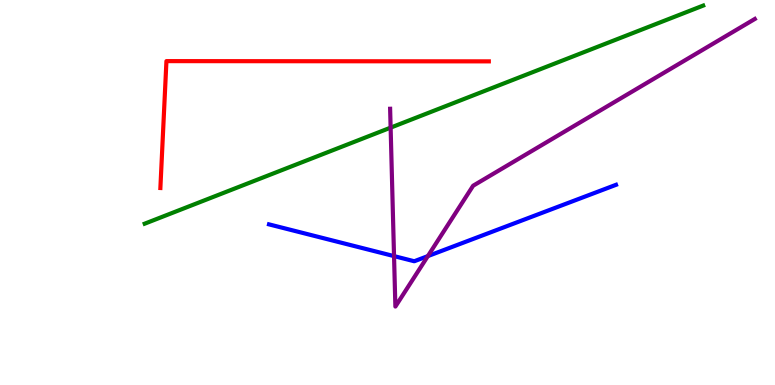[{'lines': ['blue', 'red'], 'intersections': []}, {'lines': ['green', 'red'], 'intersections': []}, {'lines': ['purple', 'red'], 'intersections': []}, {'lines': ['blue', 'green'], 'intersections': []}, {'lines': ['blue', 'purple'], 'intersections': [{'x': 5.08, 'y': 3.35}, {'x': 5.52, 'y': 3.35}]}, {'lines': ['green', 'purple'], 'intersections': [{'x': 5.04, 'y': 6.68}]}]